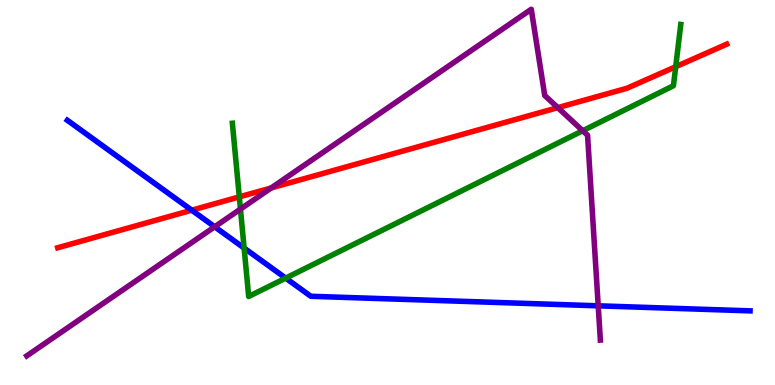[{'lines': ['blue', 'red'], 'intersections': [{'x': 2.47, 'y': 4.54}]}, {'lines': ['green', 'red'], 'intersections': [{'x': 3.09, 'y': 4.89}, {'x': 8.72, 'y': 8.27}]}, {'lines': ['purple', 'red'], 'intersections': [{'x': 3.5, 'y': 5.12}, {'x': 7.2, 'y': 7.2}]}, {'lines': ['blue', 'green'], 'intersections': [{'x': 3.15, 'y': 3.56}, {'x': 3.69, 'y': 2.78}]}, {'lines': ['blue', 'purple'], 'intersections': [{'x': 2.77, 'y': 4.11}, {'x': 7.72, 'y': 2.06}]}, {'lines': ['green', 'purple'], 'intersections': [{'x': 3.1, 'y': 4.57}, {'x': 7.52, 'y': 6.6}]}]